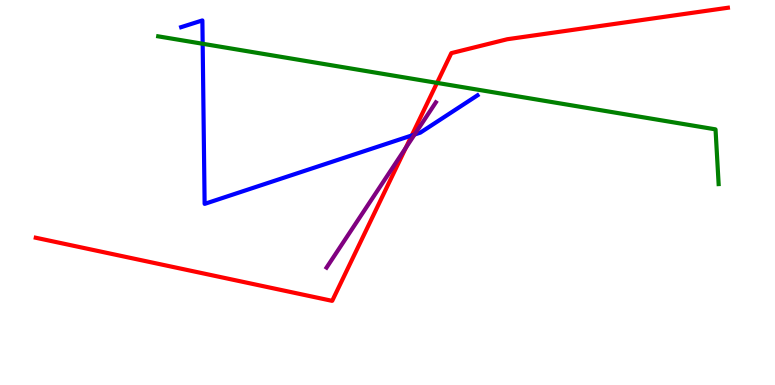[{'lines': ['blue', 'red'], 'intersections': [{'x': 5.31, 'y': 6.48}]}, {'lines': ['green', 'red'], 'intersections': [{'x': 5.64, 'y': 7.85}]}, {'lines': ['purple', 'red'], 'intersections': [{'x': 5.24, 'y': 6.16}]}, {'lines': ['blue', 'green'], 'intersections': [{'x': 2.62, 'y': 8.86}]}, {'lines': ['blue', 'purple'], 'intersections': [{'x': 5.35, 'y': 6.51}]}, {'lines': ['green', 'purple'], 'intersections': []}]